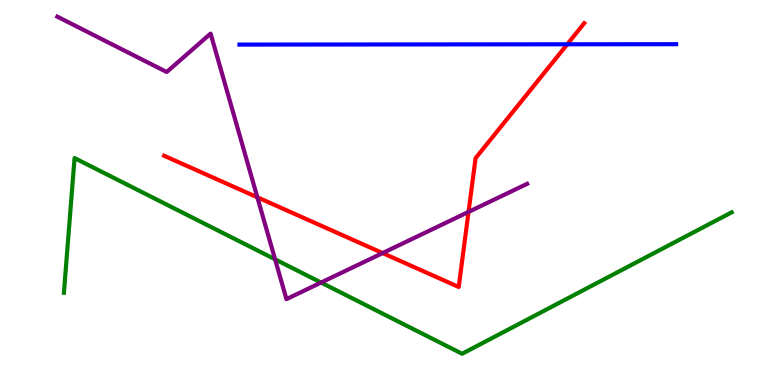[{'lines': ['blue', 'red'], 'intersections': [{'x': 7.32, 'y': 8.85}]}, {'lines': ['green', 'red'], 'intersections': []}, {'lines': ['purple', 'red'], 'intersections': [{'x': 3.32, 'y': 4.88}, {'x': 4.94, 'y': 3.43}, {'x': 6.05, 'y': 4.5}]}, {'lines': ['blue', 'green'], 'intersections': []}, {'lines': ['blue', 'purple'], 'intersections': []}, {'lines': ['green', 'purple'], 'intersections': [{'x': 3.55, 'y': 3.26}, {'x': 4.14, 'y': 2.66}]}]